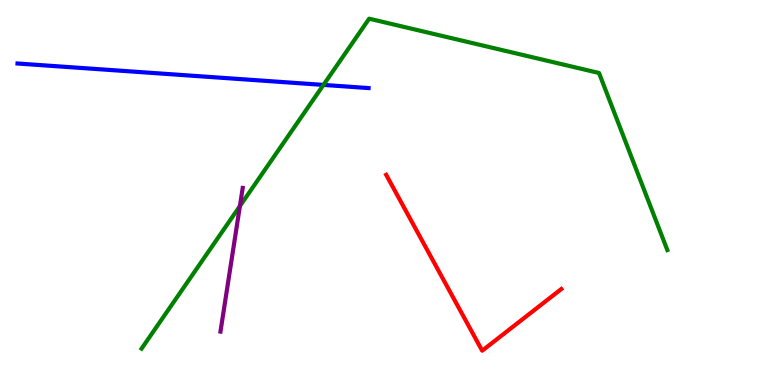[{'lines': ['blue', 'red'], 'intersections': []}, {'lines': ['green', 'red'], 'intersections': []}, {'lines': ['purple', 'red'], 'intersections': []}, {'lines': ['blue', 'green'], 'intersections': [{'x': 4.17, 'y': 7.79}]}, {'lines': ['blue', 'purple'], 'intersections': []}, {'lines': ['green', 'purple'], 'intersections': [{'x': 3.1, 'y': 4.65}]}]